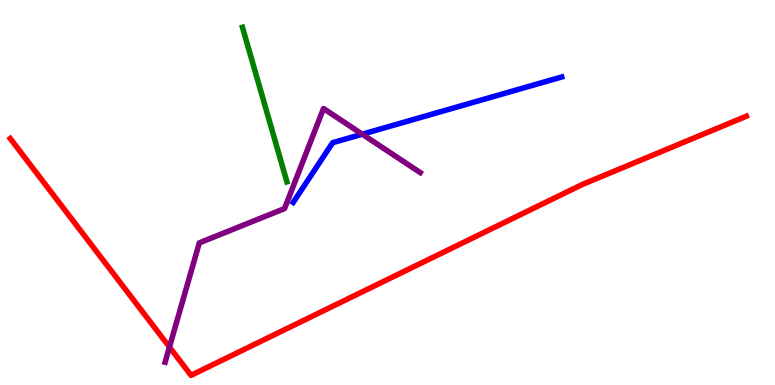[{'lines': ['blue', 'red'], 'intersections': []}, {'lines': ['green', 'red'], 'intersections': []}, {'lines': ['purple', 'red'], 'intersections': [{'x': 2.19, 'y': 0.986}]}, {'lines': ['blue', 'green'], 'intersections': []}, {'lines': ['blue', 'purple'], 'intersections': [{'x': 4.67, 'y': 6.51}]}, {'lines': ['green', 'purple'], 'intersections': []}]